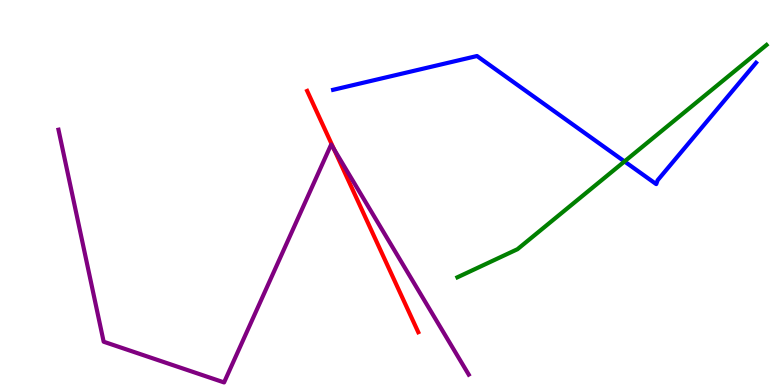[{'lines': ['blue', 'red'], 'intersections': []}, {'lines': ['green', 'red'], 'intersections': []}, {'lines': ['purple', 'red'], 'intersections': [{'x': 4.31, 'y': 6.12}]}, {'lines': ['blue', 'green'], 'intersections': [{'x': 8.06, 'y': 5.81}]}, {'lines': ['blue', 'purple'], 'intersections': []}, {'lines': ['green', 'purple'], 'intersections': []}]